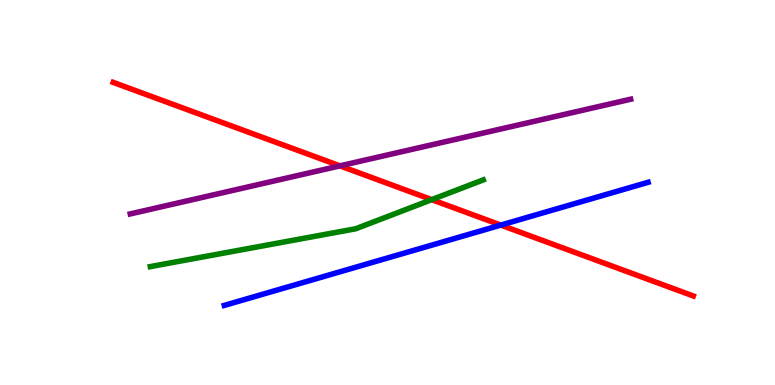[{'lines': ['blue', 'red'], 'intersections': [{'x': 6.46, 'y': 4.15}]}, {'lines': ['green', 'red'], 'intersections': [{'x': 5.57, 'y': 4.81}]}, {'lines': ['purple', 'red'], 'intersections': [{'x': 4.39, 'y': 5.69}]}, {'lines': ['blue', 'green'], 'intersections': []}, {'lines': ['blue', 'purple'], 'intersections': []}, {'lines': ['green', 'purple'], 'intersections': []}]